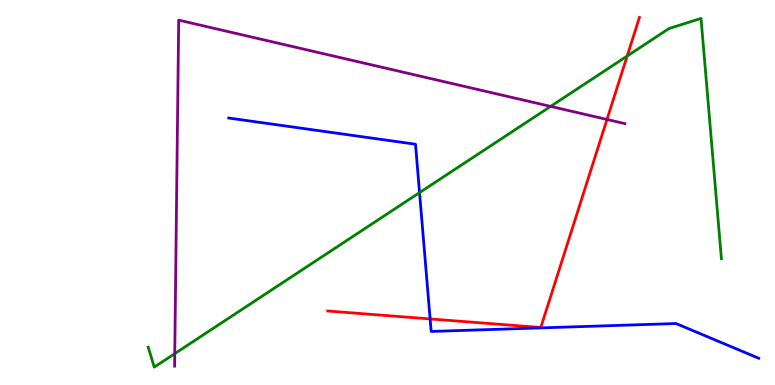[{'lines': ['blue', 'red'], 'intersections': [{'x': 5.55, 'y': 1.72}]}, {'lines': ['green', 'red'], 'intersections': [{'x': 8.09, 'y': 8.54}]}, {'lines': ['purple', 'red'], 'intersections': [{'x': 7.83, 'y': 6.9}]}, {'lines': ['blue', 'green'], 'intersections': [{'x': 5.41, 'y': 5.0}]}, {'lines': ['blue', 'purple'], 'intersections': []}, {'lines': ['green', 'purple'], 'intersections': [{'x': 2.25, 'y': 0.815}, {'x': 7.1, 'y': 7.24}]}]